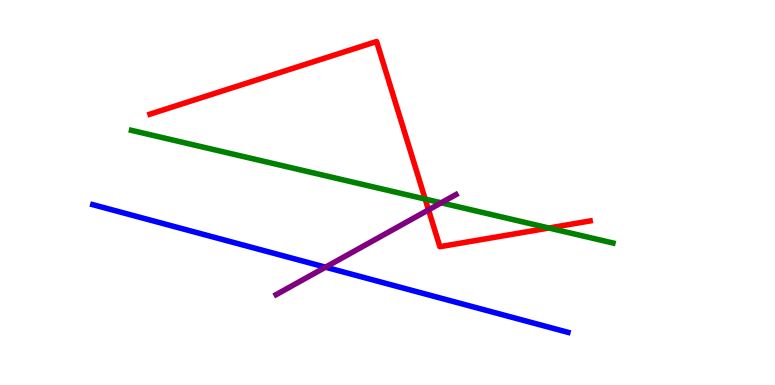[{'lines': ['blue', 'red'], 'intersections': []}, {'lines': ['green', 'red'], 'intersections': [{'x': 5.49, 'y': 4.83}, {'x': 7.08, 'y': 4.08}]}, {'lines': ['purple', 'red'], 'intersections': [{'x': 5.53, 'y': 4.55}]}, {'lines': ['blue', 'green'], 'intersections': []}, {'lines': ['blue', 'purple'], 'intersections': [{'x': 4.2, 'y': 3.06}]}, {'lines': ['green', 'purple'], 'intersections': [{'x': 5.69, 'y': 4.73}]}]